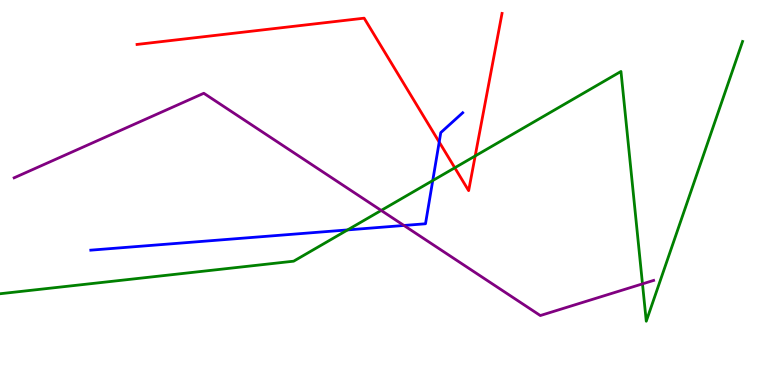[{'lines': ['blue', 'red'], 'intersections': [{'x': 5.67, 'y': 6.31}]}, {'lines': ['green', 'red'], 'intersections': [{'x': 5.87, 'y': 5.64}, {'x': 6.13, 'y': 5.95}]}, {'lines': ['purple', 'red'], 'intersections': []}, {'lines': ['blue', 'green'], 'intersections': [{'x': 4.49, 'y': 4.03}, {'x': 5.58, 'y': 5.31}]}, {'lines': ['blue', 'purple'], 'intersections': [{'x': 5.21, 'y': 4.14}]}, {'lines': ['green', 'purple'], 'intersections': [{'x': 4.92, 'y': 4.53}, {'x': 8.29, 'y': 2.63}]}]